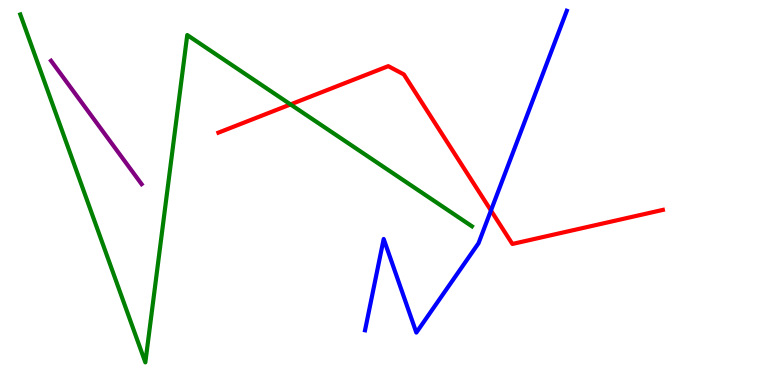[{'lines': ['blue', 'red'], 'intersections': [{'x': 6.33, 'y': 4.53}]}, {'lines': ['green', 'red'], 'intersections': [{'x': 3.75, 'y': 7.29}]}, {'lines': ['purple', 'red'], 'intersections': []}, {'lines': ['blue', 'green'], 'intersections': []}, {'lines': ['blue', 'purple'], 'intersections': []}, {'lines': ['green', 'purple'], 'intersections': []}]